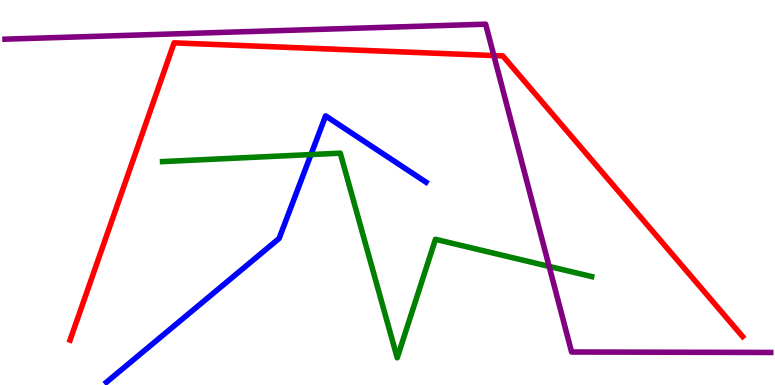[{'lines': ['blue', 'red'], 'intersections': []}, {'lines': ['green', 'red'], 'intersections': []}, {'lines': ['purple', 'red'], 'intersections': [{'x': 6.37, 'y': 8.56}]}, {'lines': ['blue', 'green'], 'intersections': [{'x': 4.01, 'y': 5.99}]}, {'lines': ['blue', 'purple'], 'intersections': []}, {'lines': ['green', 'purple'], 'intersections': [{'x': 7.09, 'y': 3.08}]}]